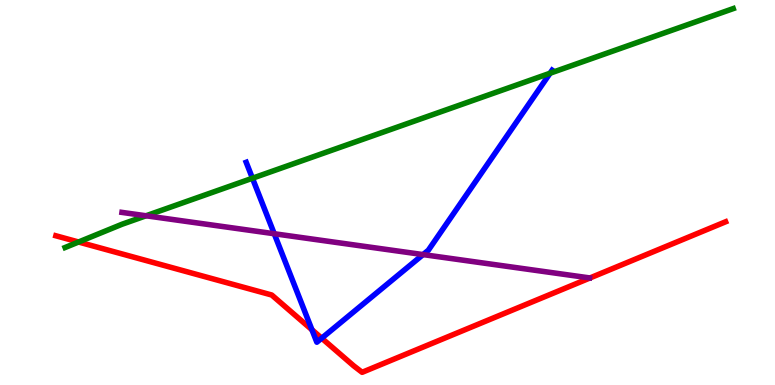[{'lines': ['blue', 'red'], 'intersections': [{'x': 4.03, 'y': 1.43}, {'x': 4.15, 'y': 1.22}]}, {'lines': ['green', 'red'], 'intersections': [{'x': 1.01, 'y': 3.71}]}, {'lines': ['purple', 'red'], 'intersections': []}, {'lines': ['blue', 'green'], 'intersections': [{'x': 3.26, 'y': 5.37}, {'x': 7.1, 'y': 8.1}]}, {'lines': ['blue', 'purple'], 'intersections': [{'x': 3.54, 'y': 3.93}, {'x': 5.46, 'y': 3.39}]}, {'lines': ['green', 'purple'], 'intersections': [{'x': 1.88, 'y': 4.4}]}]